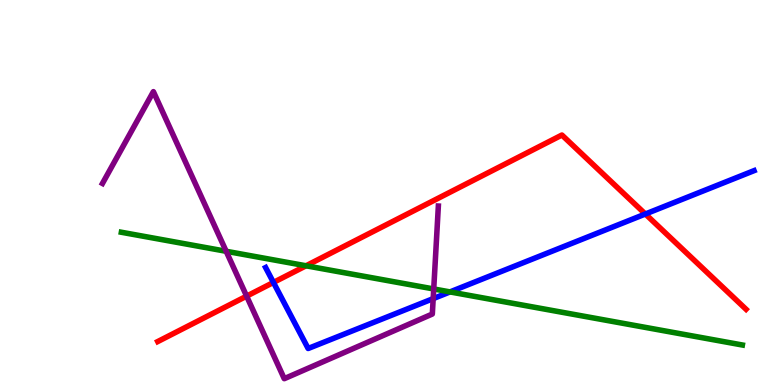[{'lines': ['blue', 'red'], 'intersections': [{'x': 3.53, 'y': 2.66}, {'x': 8.33, 'y': 4.44}]}, {'lines': ['green', 'red'], 'intersections': [{'x': 3.95, 'y': 3.1}]}, {'lines': ['purple', 'red'], 'intersections': [{'x': 3.18, 'y': 2.31}]}, {'lines': ['blue', 'green'], 'intersections': [{'x': 5.81, 'y': 2.42}]}, {'lines': ['blue', 'purple'], 'intersections': [{'x': 5.59, 'y': 2.24}]}, {'lines': ['green', 'purple'], 'intersections': [{'x': 2.92, 'y': 3.47}, {'x': 5.6, 'y': 2.49}]}]